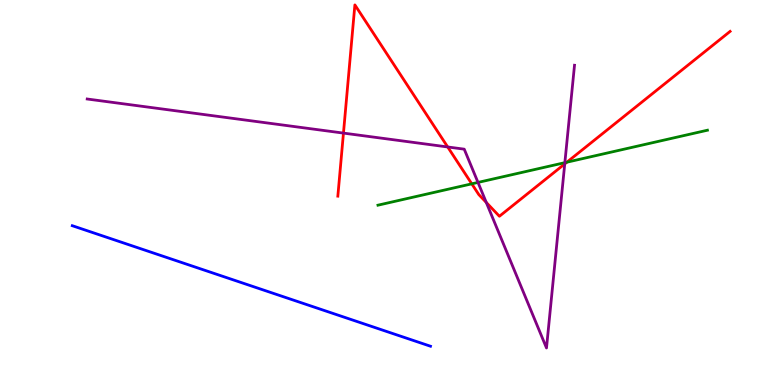[{'lines': ['blue', 'red'], 'intersections': []}, {'lines': ['green', 'red'], 'intersections': [{'x': 6.09, 'y': 5.23}, {'x': 7.31, 'y': 5.79}]}, {'lines': ['purple', 'red'], 'intersections': [{'x': 4.43, 'y': 6.54}, {'x': 5.78, 'y': 6.18}, {'x': 6.27, 'y': 4.74}, {'x': 7.29, 'y': 5.74}]}, {'lines': ['blue', 'green'], 'intersections': []}, {'lines': ['blue', 'purple'], 'intersections': []}, {'lines': ['green', 'purple'], 'intersections': [{'x': 6.17, 'y': 5.26}, {'x': 7.29, 'y': 5.78}]}]